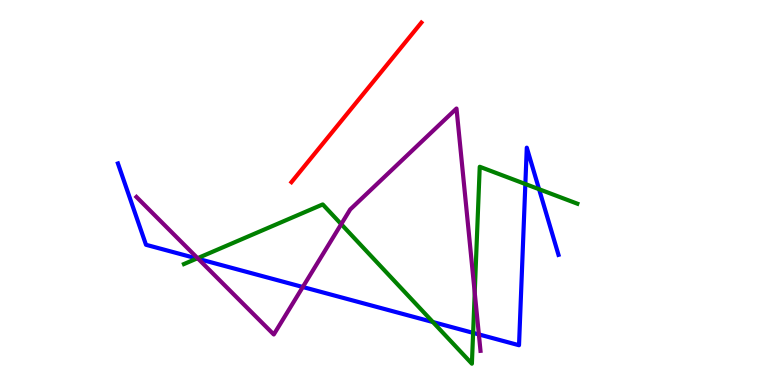[{'lines': ['blue', 'red'], 'intersections': []}, {'lines': ['green', 'red'], 'intersections': []}, {'lines': ['purple', 'red'], 'intersections': []}, {'lines': ['blue', 'green'], 'intersections': [{'x': 2.54, 'y': 3.29}, {'x': 5.59, 'y': 1.64}, {'x': 6.1, 'y': 1.35}, {'x': 6.78, 'y': 5.22}, {'x': 6.96, 'y': 5.09}]}, {'lines': ['blue', 'purple'], 'intersections': [{'x': 2.56, 'y': 3.28}, {'x': 3.91, 'y': 2.55}, {'x': 6.18, 'y': 1.31}]}, {'lines': ['green', 'purple'], 'intersections': [{'x': 2.55, 'y': 3.29}, {'x': 4.4, 'y': 4.18}, {'x': 6.13, 'y': 2.4}]}]